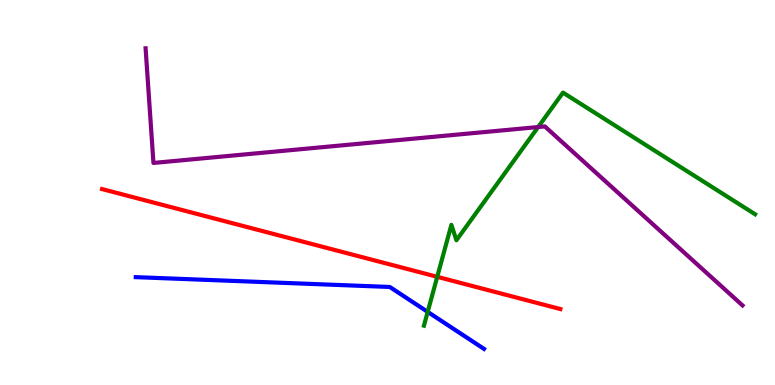[{'lines': ['blue', 'red'], 'intersections': []}, {'lines': ['green', 'red'], 'intersections': [{'x': 5.64, 'y': 2.81}]}, {'lines': ['purple', 'red'], 'intersections': []}, {'lines': ['blue', 'green'], 'intersections': [{'x': 5.52, 'y': 1.9}]}, {'lines': ['blue', 'purple'], 'intersections': []}, {'lines': ['green', 'purple'], 'intersections': [{'x': 6.94, 'y': 6.7}]}]